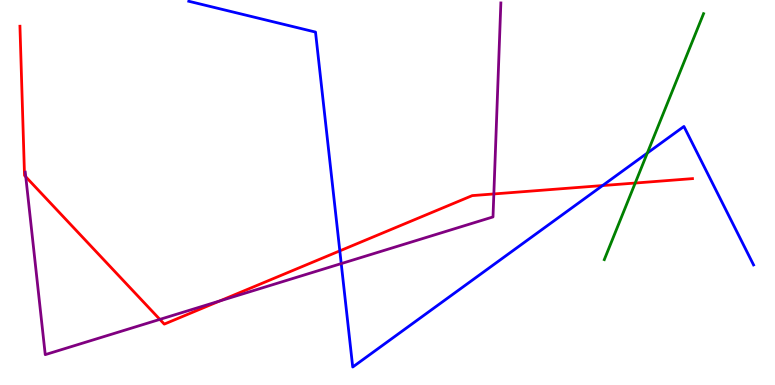[{'lines': ['blue', 'red'], 'intersections': [{'x': 4.38, 'y': 3.48}, {'x': 7.78, 'y': 5.18}]}, {'lines': ['green', 'red'], 'intersections': [{'x': 8.2, 'y': 5.25}]}, {'lines': ['purple', 'red'], 'intersections': [{'x': 0.333, 'y': 5.41}, {'x': 2.06, 'y': 1.7}, {'x': 2.84, 'y': 2.18}, {'x': 6.37, 'y': 4.96}]}, {'lines': ['blue', 'green'], 'intersections': [{'x': 8.35, 'y': 6.02}]}, {'lines': ['blue', 'purple'], 'intersections': [{'x': 4.4, 'y': 3.15}]}, {'lines': ['green', 'purple'], 'intersections': []}]